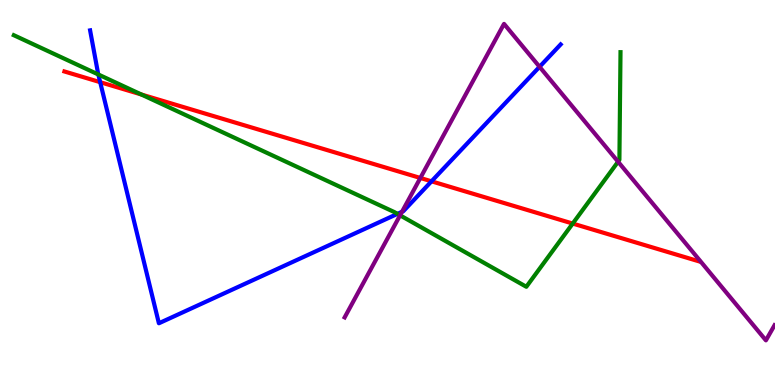[{'lines': ['blue', 'red'], 'intersections': [{'x': 1.29, 'y': 7.87}, {'x': 5.57, 'y': 5.29}]}, {'lines': ['green', 'red'], 'intersections': [{'x': 1.82, 'y': 7.55}, {'x': 7.39, 'y': 4.19}]}, {'lines': ['purple', 'red'], 'intersections': [{'x': 5.42, 'y': 5.38}]}, {'lines': ['blue', 'green'], 'intersections': [{'x': 1.27, 'y': 8.07}, {'x': 5.13, 'y': 4.45}]}, {'lines': ['blue', 'purple'], 'intersections': [{'x': 5.19, 'y': 4.5}, {'x': 6.96, 'y': 8.26}]}, {'lines': ['green', 'purple'], 'intersections': [{'x': 5.16, 'y': 4.41}, {'x': 7.98, 'y': 5.8}]}]